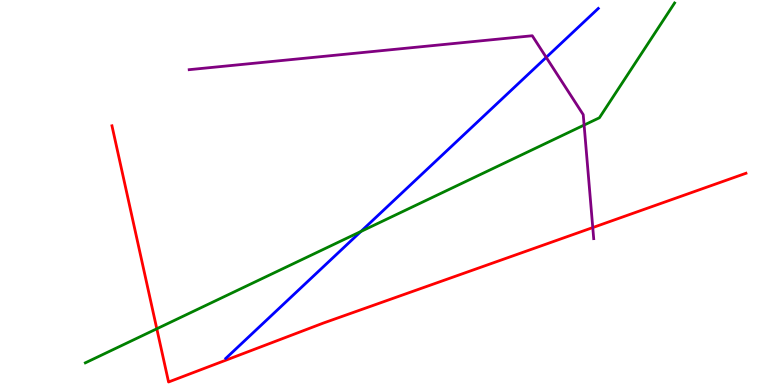[{'lines': ['blue', 'red'], 'intersections': []}, {'lines': ['green', 'red'], 'intersections': [{'x': 2.02, 'y': 1.46}]}, {'lines': ['purple', 'red'], 'intersections': [{'x': 7.65, 'y': 4.09}]}, {'lines': ['blue', 'green'], 'intersections': [{'x': 4.66, 'y': 3.99}]}, {'lines': ['blue', 'purple'], 'intersections': [{'x': 7.05, 'y': 8.51}]}, {'lines': ['green', 'purple'], 'intersections': [{'x': 7.54, 'y': 6.75}]}]